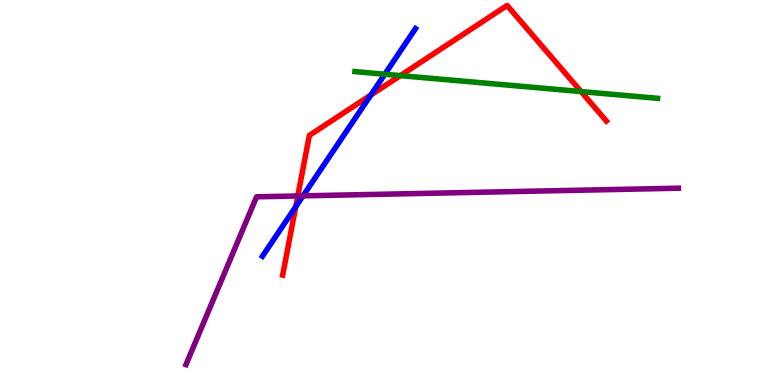[{'lines': ['blue', 'red'], 'intersections': [{'x': 3.82, 'y': 4.63}, {'x': 4.78, 'y': 7.53}]}, {'lines': ['green', 'red'], 'intersections': [{'x': 5.17, 'y': 8.04}, {'x': 7.5, 'y': 7.62}]}, {'lines': ['purple', 'red'], 'intersections': [{'x': 3.84, 'y': 4.91}]}, {'lines': ['blue', 'green'], 'intersections': [{'x': 4.97, 'y': 8.07}]}, {'lines': ['blue', 'purple'], 'intersections': [{'x': 3.91, 'y': 4.91}]}, {'lines': ['green', 'purple'], 'intersections': []}]